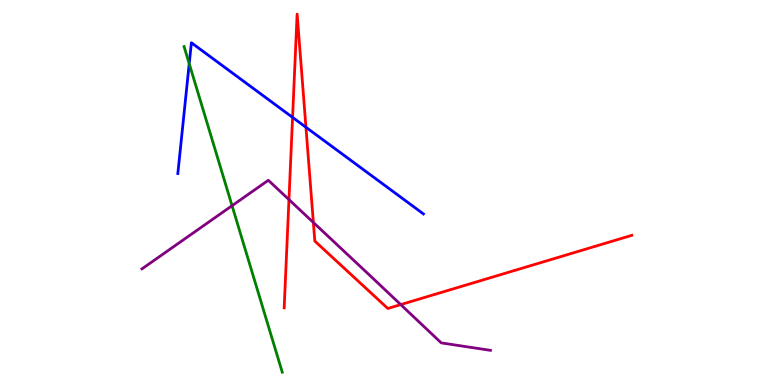[{'lines': ['blue', 'red'], 'intersections': [{'x': 3.78, 'y': 6.95}, {'x': 3.95, 'y': 6.69}]}, {'lines': ['green', 'red'], 'intersections': []}, {'lines': ['purple', 'red'], 'intersections': [{'x': 3.73, 'y': 4.82}, {'x': 4.04, 'y': 4.22}, {'x': 5.17, 'y': 2.09}]}, {'lines': ['blue', 'green'], 'intersections': [{'x': 2.44, 'y': 8.35}]}, {'lines': ['blue', 'purple'], 'intersections': []}, {'lines': ['green', 'purple'], 'intersections': [{'x': 2.99, 'y': 4.66}]}]